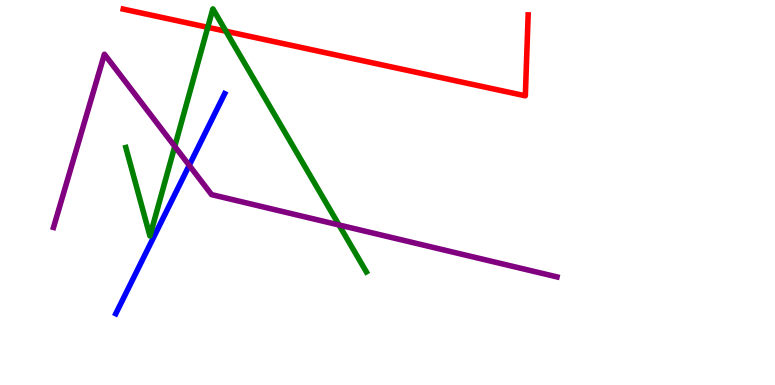[{'lines': ['blue', 'red'], 'intersections': []}, {'lines': ['green', 'red'], 'intersections': [{'x': 2.68, 'y': 9.29}, {'x': 2.92, 'y': 9.19}]}, {'lines': ['purple', 'red'], 'intersections': []}, {'lines': ['blue', 'green'], 'intersections': []}, {'lines': ['blue', 'purple'], 'intersections': [{'x': 2.44, 'y': 5.71}]}, {'lines': ['green', 'purple'], 'intersections': [{'x': 2.26, 'y': 6.2}, {'x': 4.37, 'y': 4.16}]}]